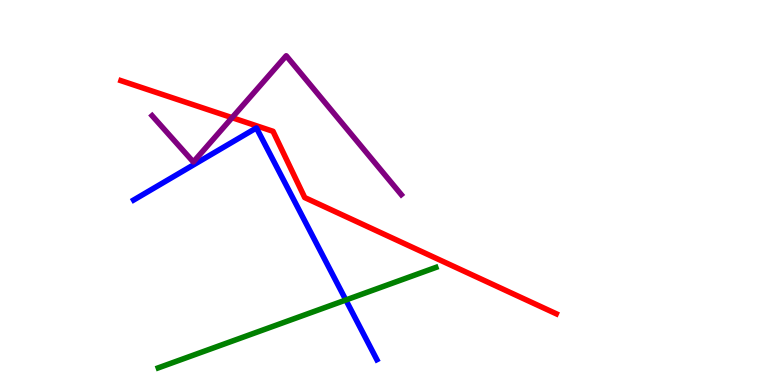[{'lines': ['blue', 'red'], 'intersections': []}, {'lines': ['green', 'red'], 'intersections': []}, {'lines': ['purple', 'red'], 'intersections': [{'x': 2.99, 'y': 6.94}]}, {'lines': ['blue', 'green'], 'intersections': [{'x': 4.46, 'y': 2.21}]}, {'lines': ['blue', 'purple'], 'intersections': []}, {'lines': ['green', 'purple'], 'intersections': []}]